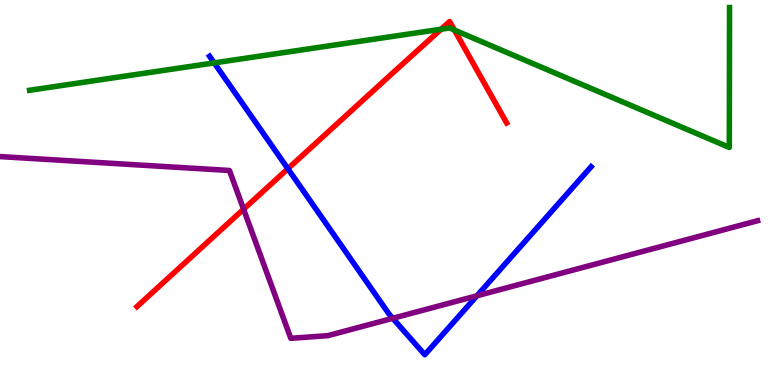[{'lines': ['blue', 'red'], 'intersections': [{'x': 3.71, 'y': 5.62}]}, {'lines': ['green', 'red'], 'intersections': [{'x': 5.69, 'y': 9.24}, {'x': 5.86, 'y': 9.22}]}, {'lines': ['purple', 'red'], 'intersections': [{'x': 3.14, 'y': 4.57}]}, {'lines': ['blue', 'green'], 'intersections': [{'x': 2.76, 'y': 8.37}]}, {'lines': ['blue', 'purple'], 'intersections': [{'x': 5.07, 'y': 1.73}, {'x': 6.15, 'y': 2.32}]}, {'lines': ['green', 'purple'], 'intersections': []}]